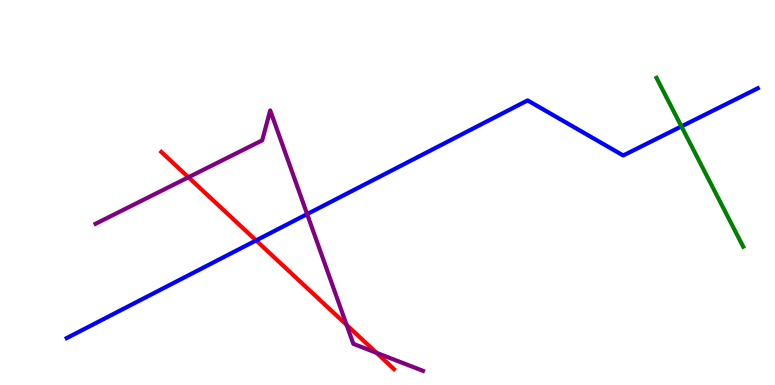[{'lines': ['blue', 'red'], 'intersections': [{'x': 3.3, 'y': 3.76}]}, {'lines': ['green', 'red'], 'intersections': []}, {'lines': ['purple', 'red'], 'intersections': [{'x': 2.43, 'y': 5.4}, {'x': 4.47, 'y': 1.56}, {'x': 4.86, 'y': 0.836}]}, {'lines': ['blue', 'green'], 'intersections': [{'x': 8.79, 'y': 6.72}]}, {'lines': ['blue', 'purple'], 'intersections': [{'x': 3.96, 'y': 4.44}]}, {'lines': ['green', 'purple'], 'intersections': []}]